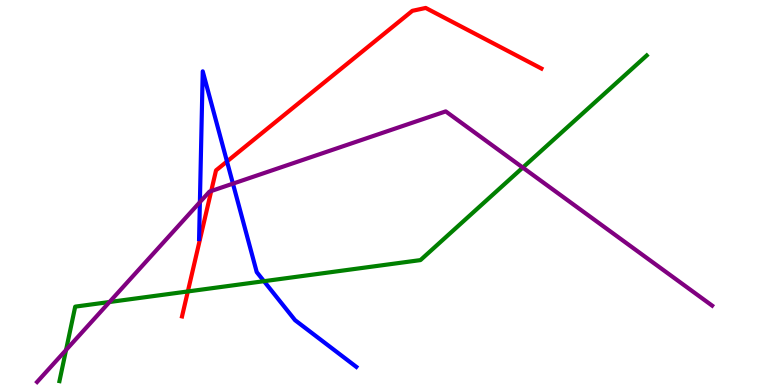[{'lines': ['blue', 'red'], 'intersections': [{'x': 2.93, 'y': 5.81}]}, {'lines': ['green', 'red'], 'intersections': [{'x': 2.42, 'y': 2.43}]}, {'lines': ['purple', 'red'], 'intersections': [{'x': 2.73, 'y': 5.04}]}, {'lines': ['blue', 'green'], 'intersections': [{'x': 3.41, 'y': 2.7}]}, {'lines': ['blue', 'purple'], 'intersections': [{'x': 2.58, 'y': 4.75}, {'x': 3.01, 'y': 5.23}]}, {'lines': ['green', 'purple'], 'intersections': [{'x': 0.852, 'y': 0.909}, {'x': 1.41, 'y': 2.16}, {'x': 6.75, 'y': 5.65}]}]